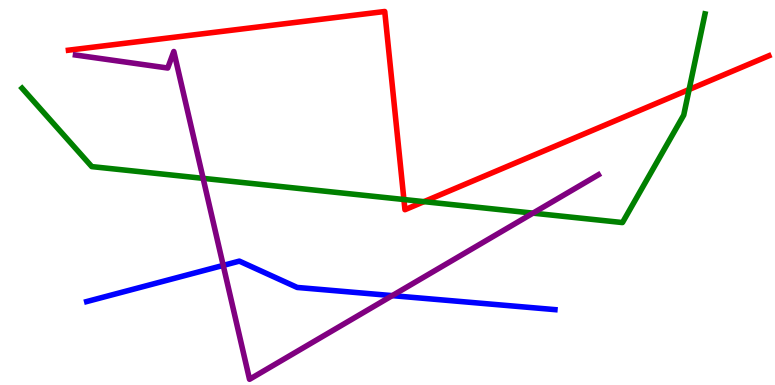[{'lines': ['blue', 'red'], 'intersections': []}, {'lines': ['green', 'red'], 'intersections': [{'x': 5.21, 'y': 4.82}, {'x': 5.47, 'y': 4.76}, {'x': 8.89, 'y': 7.68}]}, {'lines': ['purple', 'red'], 'intersections': []}, {'lines': ['blue', 'green'], 'intersections': []}, {'lines': ['blue', 'purple'], 'intersections': [{'x': 2.88, 'y': 3.11}, {'x': 5.06, 'y': 2.32}]}, {'lines': ['green', 'purple'], 'intersections': [{'x': 2.62, 'y': 5.37}, {'x': 6.88, 'y': 4.46}]}]